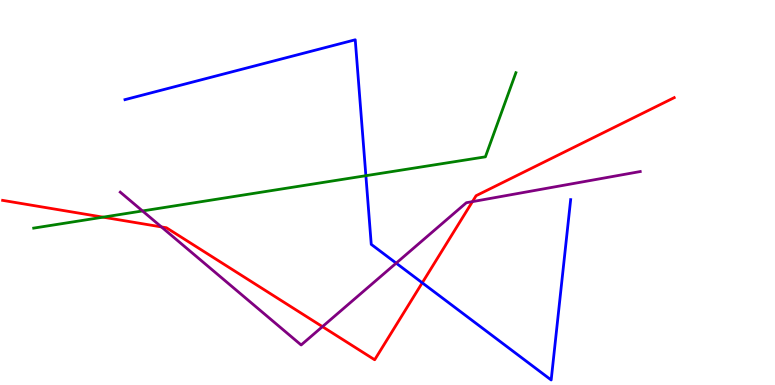[{'lines': ['blue', 'red'], 'intersections': [{'x': 5.45, 'y': 2.65}]}, {'lines': ['green', 'red'], 'intersections': [{'x': 1.33, 'y': 4.36}]}, {'lines': ['purple', 'red'], 'intersections': [{'x': 2.08, 'y': 4.11}, {'x': 4.16, 'y': 1.52}, {'x': 6.1, 'y': 4.76}]}, {'lines': ['blue', 'green'], 'intersections': [{'x': 4.72, 'y': 5.44}]}, {'lines': ['blue', 'purple'], 'intersections': [{'x': 5.11, 'y': 3.16}]}, {'lines': ['green', 'purple'], 'intersections': [{'x': 1.84, 'y': 4.52}]}]